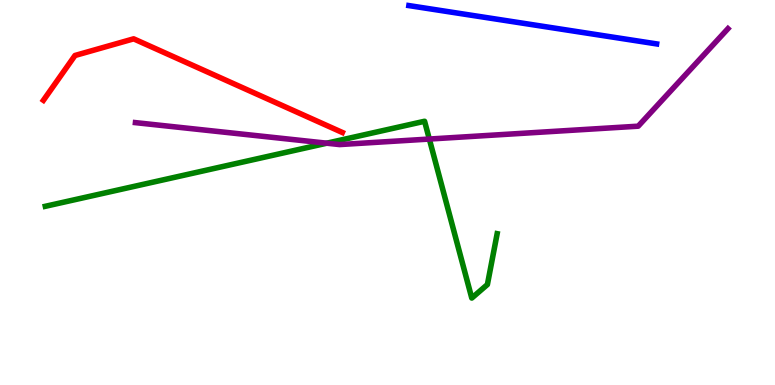[{'lines': ['blue', 'red'], 'intersections': []}, {'lines': ['green', 'red'], 'intersections': []}, {'lines': ['purple', 'red'], 'intersections': []}, {'lines': ['blue', 'green'], 'intersections': []}, {'lines': ['blue', 'purple'], 'intersections': []}, {'lines': ['green', 'purple'], 'intersections': [{'x': 4.22, 'y': 6.28}, {'x': 5.54, 'y': 6.39}]}]